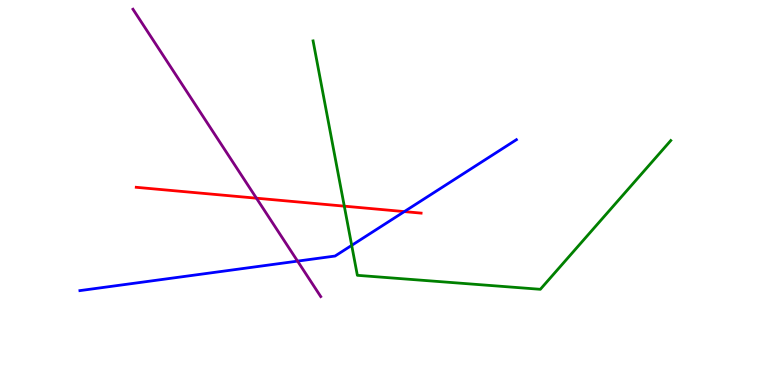[{'lines': ['blue', 'red'], 'intersections': [{'x': 5.22, 'y': 4.5}]}, {'lines': ['green', 'red'], 'intersections': [{'x': 4.44, 'y': 4.65}]}, {'lines': ['purple', 'red'], 'intersections': [{'x': 3.31, 'y': 4.85}]}, {'lines': ['blue', 'green'], 'intersections': [{'x': 4.54, 'y': 3.63}]}, {'lines': ['blue', 'purple'], 'intersections': [{'x': 3.84, 'y': 3.22}]}, {'lines': ['green', 'purple'], 'intersections': []}]